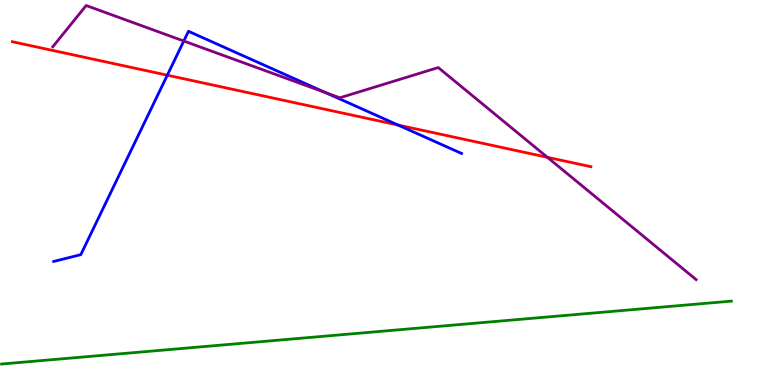[{'lines': ['blue', 'red'], 'intersections': [{'x': 2.16, 'y': 8.05}, {'x': 5.14, 'y': 6.75}]}, {'lines': ['green', 'red'], 'intersections': []}, {'lines': ['purple', 'red'], 'intersections': [{'x': 7.06, 'y': 5.91}]}, {'lines': ['blue', 'green'], 'intersections': []}, {'lines': ['blue', 'purple'], 'intersections': [{'x': 2.37, 'y': 8.93}, {'x': 4.2, 'y': 7.59}]}, {'lines': ['green', 'purple'], 'intersections': []}]